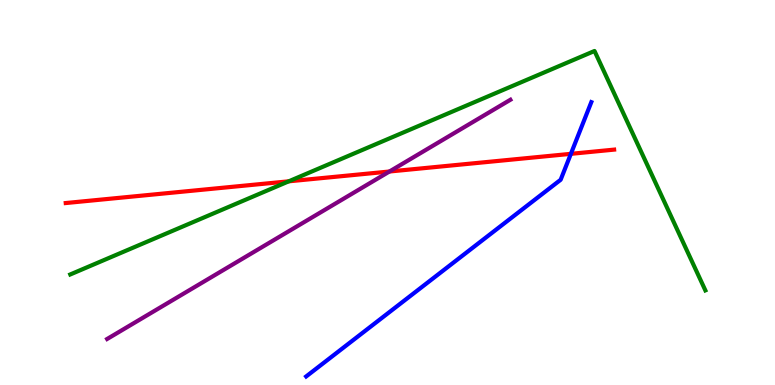[{'lines': ['blue', 'red'], 'intersections': [{'x': 7.37, 'y': 6.0}]}, {'lines': ['green', 'red'], 'intersections': [{'x': 3.73, 'y': 5.29}]}, {'lines': ['purple', 'red'], 'intersections': [{'x': 5.03, 'y': 5.55}]}, {'lines': ['blue', 'green'], 'intersections': []}, {'lines': ['blue', 'purple'], 'intersections': []}, {'lines': ['green', 'purple'], 'intersections': []}]